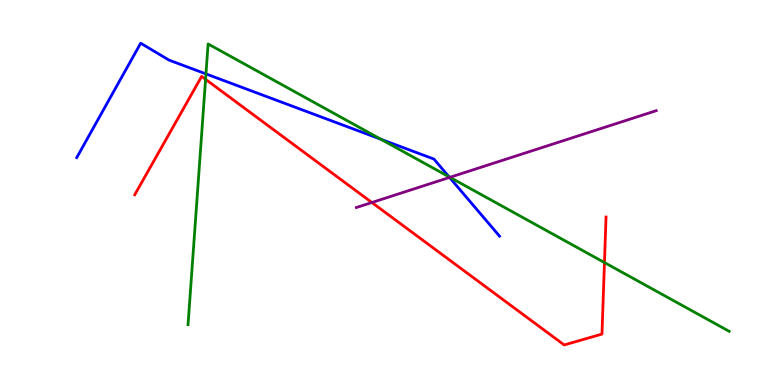[{'lines': ['blue', 'red'], 'intersections': []}, {'lines': ['green', 'red'], 'intersections': [{'x': 2.65, 'y': 7.94}, {'x': 7.8, 'y': 3.18}]}, {'lines': ['purple', 'red'], 'intersections': [{'x': 4.8, 'y': 4.74}]}, {'lines': ['blue', 'green'], 'intersections': [{'x': 2.66, 'y': 8.08}, {'x': 4.92, 'y': 6.38}, {'x': 5.79, 'y': 5.41}]}, {'lines': ['blue', 'purple'], 'intersections': [{'x': 5.8, 'y': 5.39}]}, {'lines': ['green', 'purple'], 'intersections': [{'x': 5.81, 'y': 5.39}]}]